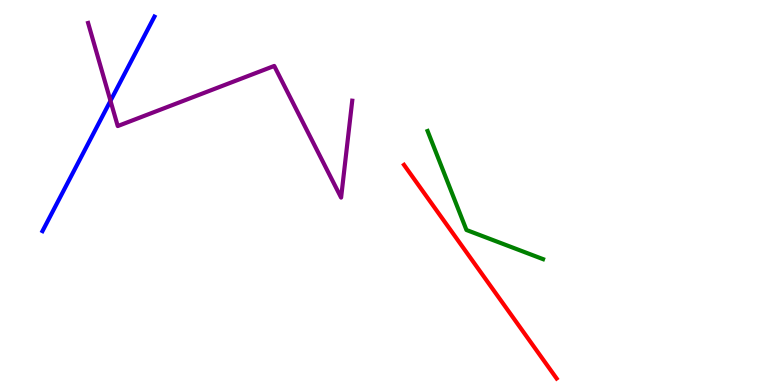[{'lines': ['blue', 'red'], 'intersections': []}, {'lines': ['green', 'red'], 'intersections': []}, {'lines': ['purple', 'red'], 'intersections': []}, {'lines': ['blue', 'green'], 'intersections': []}, {'lines': ['blue', 'purple'], 'intersections': [{'x': 1.43, 'y': 7.38}]}, {'lines': ['green', 'purple'], 'intersections': []}]